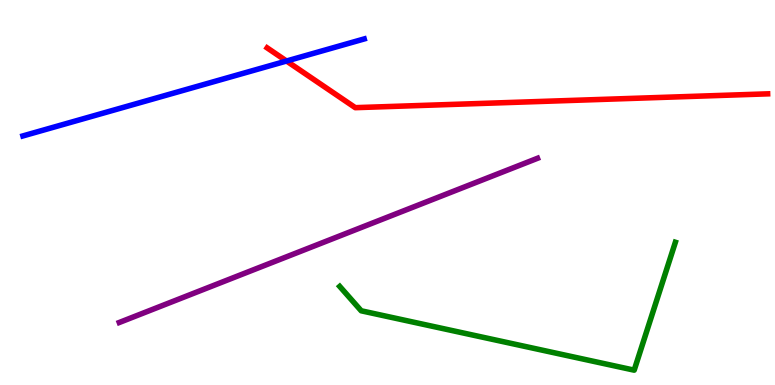[{'lines': ['blue', 'red'], 'intersections': [{'x': 3.7, 'y': 8.42}]}, {'lines': ['green', 'red'], 'intersections': []}, {'lines': ['purple', 'red'], 'intersections': []}, {'lines': ['blue', 'green'], 'intersections': []}, {'lines': ['blue', 'purple'], 'intersections': []}, {'lines': ['green', 'purple'], 'intersections': []}]